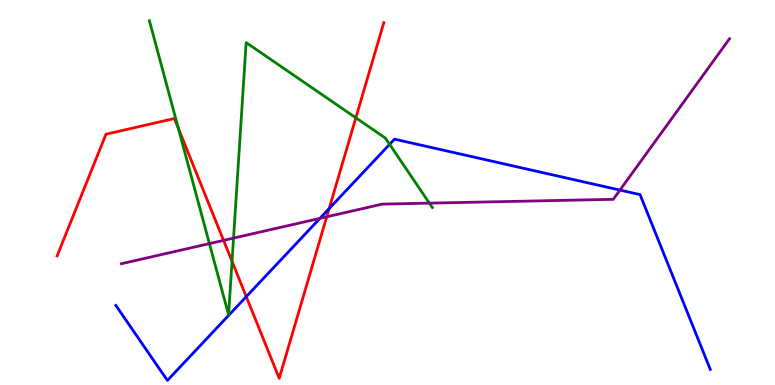[{'lines': ['blue', 'red'], 'intersections': [{'x': 3.18, 'y': 2.29}, {'x': 4.25, 'y': 4.58}]}, {'lines': ['green', 'red'], 'intersections': [{'x': 2.3, 'y': 6.66}, {'x': 2.99, 'y': 3.21}, {'x': 4.59, 'y': 6.94}]}, {'lines': ['purple', 'red'], 'intersections': [{'x': 2.88, 'y': 3.76}, {'x': 4.22, 'y': 4.37}]}, {'lines': ['blue', 'green'], 'intersections': [{'x': 5.03, 'y': 6.25}]}, {'lines': ['blue', 'purple'], 'intersections': [{'x': 4.13, 'y': 4.33}, {'x': 8.0, 'y': 5.06}]}, {'lines': ['green', 'purple'], 'intersections': [{'x': 2.7, 'y': 3.67}, {'x': 3.01, 'y': 3.82}, {'x': 5.54, 'y': 4.72}]}]